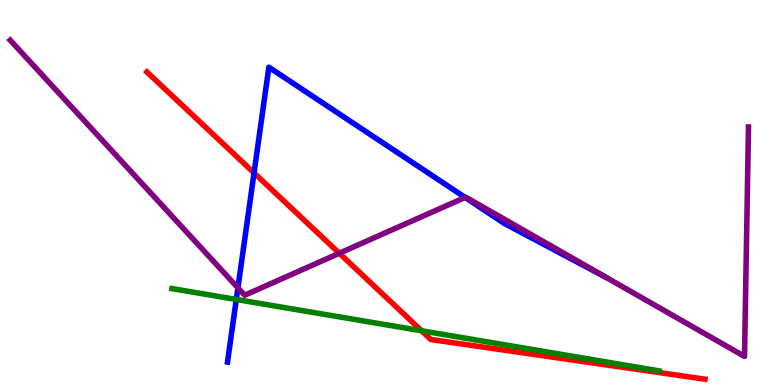[{'lines': ['blue', 'red'], 'intersections': [{'x': 3.28, 'y': 5.51}]}, {'lines': ['green', 'red'], 'intersections': [{'x': 5.44, 'y': 1.41}]}, {'lines': ['purple', 'red'], 'intersections': [{'x': 4.38, 'y': 3.42}]}, {'lines': ['blue', 'green'], 'intersections': [{'x': 3.05, 'y': 2.22}]}, {'lines': ['blue', 'purple'], 'intersections': [{'x': 3.07, 'y': 2.52}, {'x': 6.0, 'y': 4.87}]}, {'lines': ['green', 'purple'], 'intersections': []}]